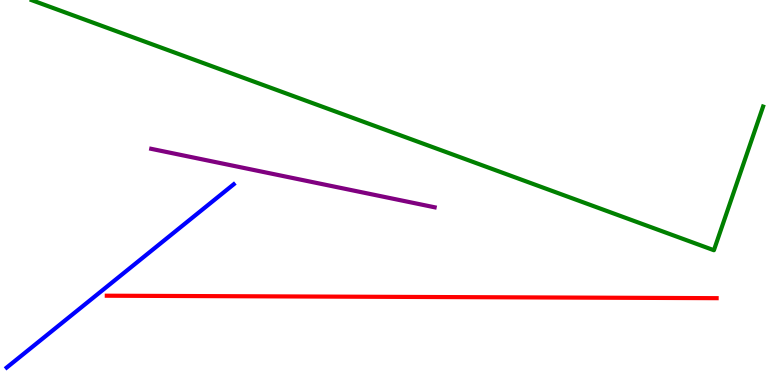[{'lines': ['blue', 'red'], 'intersections': []}, {'lines': ['green', 'red'], 'intersections': []}, {'lines': ['purple', 'red'], 'intersections': []}, {'lines': ['blue', 'green'], 'intersections': []}, {'lines': ['blue', 'purple'], 'intersections': []}, {'lines': ['green', 'purple'], 'intersections': []}]